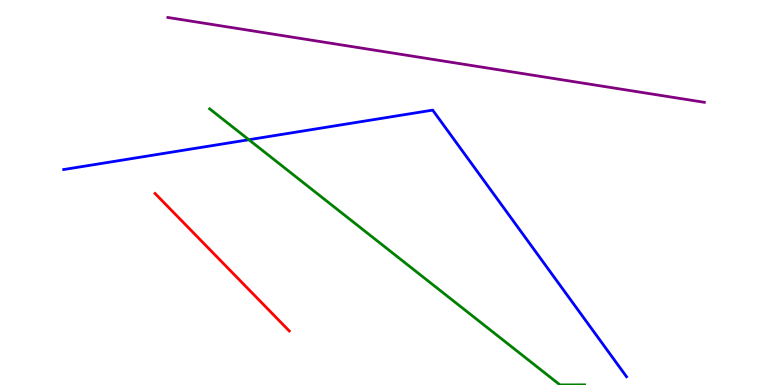[{'lines': ['blue', 'red'], 'intersections': []}, {'lines': ['green', 'red'], 'intersections': []}, {'lines': ['purple', 'red'], 'intersections': []}, {'lines': ['blue', 'green'], 'intersections': [{'x': 3.21, 'y': 6.37}]}, {'lines': ['blue', 'purple'], 'intersections': []}, {'lines': ['green', 'purple'], 'intersections': []}]